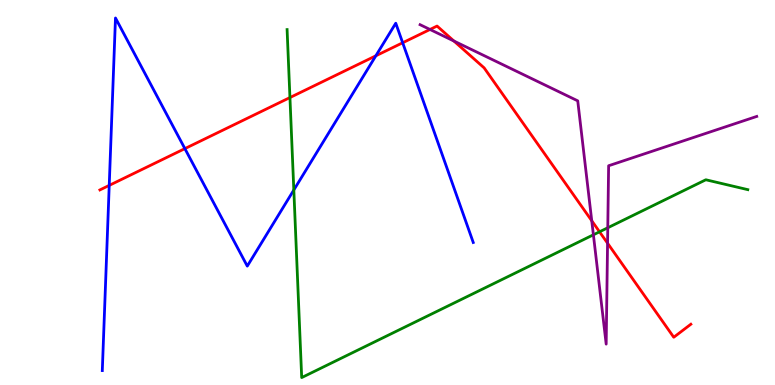[{'lines': ['blue', 'red'], 'intersections': [{'x': 1.41, 'y': 5.18}, {'x': 2.39, 'y': 6.14}, {'x': 4.85, 'y': 8.55}, {'x': 5.2, 'y': 8.89}]}, {'lines': ['green', 'red'], 'intersections': [{'x': 3.74, 'y': 7.47}, {'x': 7.74, 'y': 3.98}]}, {'lines': ['purple', 'red'], 'intersections': [{'x': 5.55, 'y': 9.23}, {'x': 5.86, 'y': 8.93}, {'x': 7.64, 'y': 4.27}, {'x': 7.84, 'y': 3.68}]}, {'lines': ['blue', 'green'], 'intersections': [{'x': 3.79, 'y': 5.07}]}, {'lines': ['blue', 'purple'], 'intersections': []}, {'lines': ['green', 'purple'], 'intersections': [{'x': 7.66, 'y': 3.9}, {'x': 7.84, 'y': 4.08}]}]